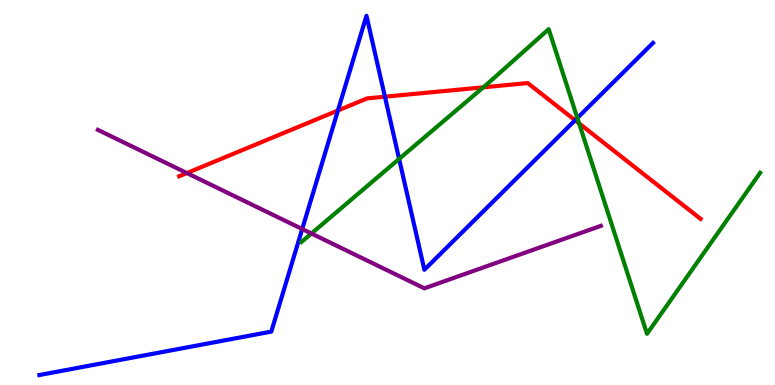[{'lines': ['blue', 'red'], 'intersections': [{'x': 4.36, 'y': 7.13}, {'x': 4.97, 'y': 7.49}, {'x': 7.42, 'y': 6.88}]}, {'lines': ['green', 'red'], 'intersections': [{'x': 6.24, 'y': 7.73}, {'x': 7.47, 'y': 6.79}]}, {'lines': ['purple', 'red'], 'intersections': [{'x': 2.41, 'y': 5.51}]}, {'lines': ['blue', 'green'], 'intersections': [{'x': 5.15, 'y': 5.87}, {'x': 7.45, 'y': 6.94}]}, {'lines': ['blue', 'purple'], 'intersections': [{'x': 3.9, 'y': 4.05}]}, {'lines': ['green', 'purple'], 'intersections': [{'x': 4.02, 'y': 3.93}]}]